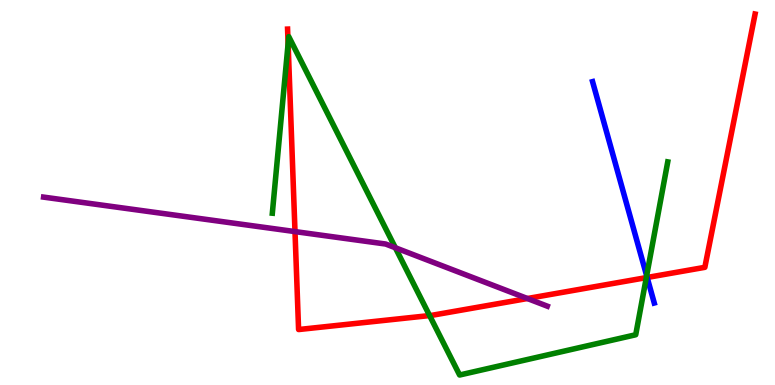[{'lines': ['blue', 'red'], 'intersections': [{'x': 8.35, 'y': 2.79}]}, {'lines': ['green', 'red'], 'intersections': [{'x': 3.72, 'y': 8.87}, {'x': 5.54, 'y': 1.8}, {'x': 8.34, 'y': 2.79}]}, {'lines': ['purple', 'red'], 'intersections': [{'x': 3.81, 'y': 3.98}, {'x': 6.81, 'y': 2.25}]}, {'lines': ['blue', 'green'], 'intersections': [{'x': 8.34, 'y': 2.84}]}, {'lines': ['blue', 'purple'], 'intersections': []}, {'lines': ['green', 'purple'], 'intersections': [{'x': 5.1, 'y': 3.56}]}]